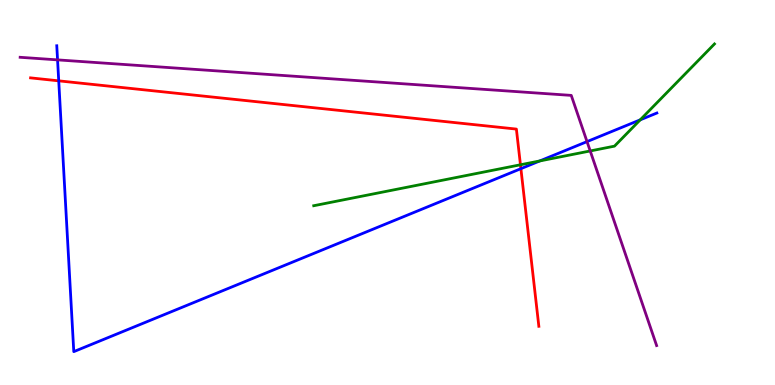[{'lines': ['blue', 'red'], 'intersections': [{'x': 0.758, 'y': 7.9}, {'x': 6.72, 'y': 5.62}]}, {'lines': ['green', 'red'], 'intersections': [{'x': 6.72, 'y': 5.72}]}, {'lines': ['purple', 'red'], 'intersections': []}, {'lines': ['blue', 'green'], 'intersections': [{'x': 6.96, 'y': 5.82}, {'x': 8.26, 'y': 6.89}]}, {'lines': ['blue', 'purple'], 'intersections': [{'x': 0.743, 'y': 8.44}, {'x': 7.57, 'y': 6.32}]}, {'lines': ['green', 'purple'], 'intersections': [{'x': 7.62, 'y': 6.08}]}]